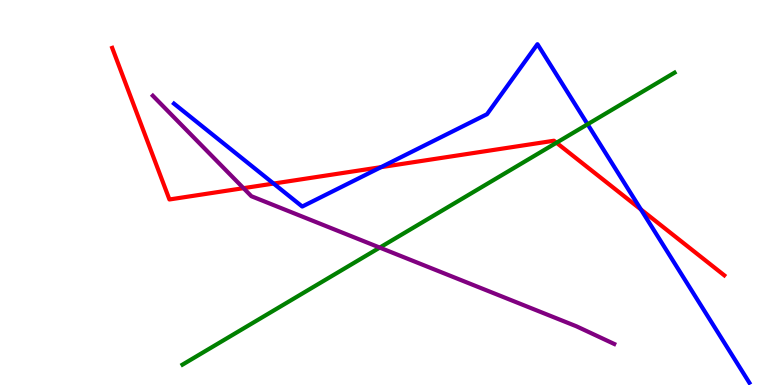[{'lines': ['blue', 'red'], 'intersections': [{'x': 3.53, 'y': 5.23}, {'x': 4.92, 'y': 5.66}, {'x': 8.27, 'y': 4.56}]}, {'lines': ['green', 'red'], 'intersections': [{'x': 7.18, 'y': 6.29}]}, {'lines': ['purple', 'red'], 'intersections': [{'x': 3.14, 'y': 5.11}]}, {'lines': ['blue', 'green'], 'intersections': [{'x': 7.58, 'y': 6.77}]}, {'lines': ['blue', 'purple'], 'intersections': []}, {'lines': ['green', 'purple'], 'intersections': [{'x': 4.9, 'y': 3.57}]}]